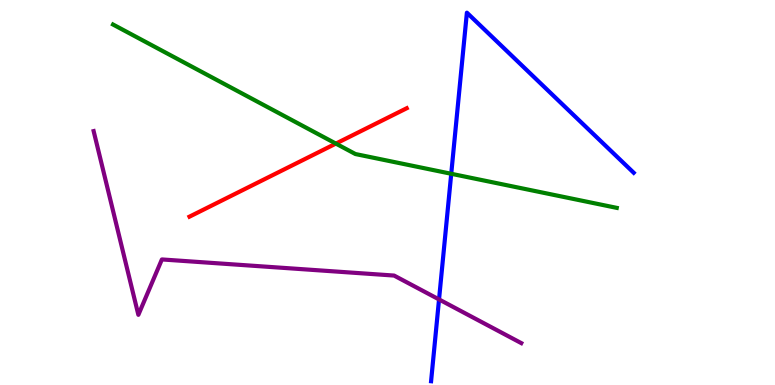[{'lines': ['blue', 'red'], 'intersections': []}, {'lines': ['green', 'red'], 'intersections': [{'x': 4.33, 'y': 6.27}]}, {'lines': ['purple', 'red'], 'intersections': []}, {'lines': ['blue', 'green'], 'intersections': [{'x': 5.82, 'y': 5.49}]}, {'lines': ['blue', 'purple'], 'intersections': [{'x': 5.66, 'y': 2.22}]}, {'lines': ['green', 'purple'], 'intersections': []}]